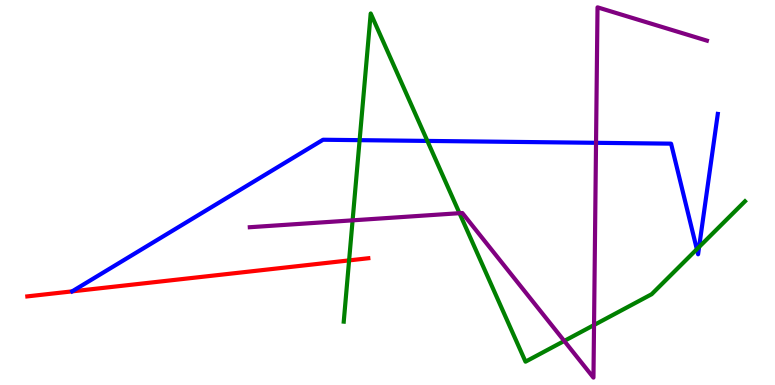[{'lines': ['blue', 'red'], 'intersections': []}, {'lines': ['green', 'red'], 'intersections': [{'x': 4.5, 'y': 3.24}]}, {'lines': ['purple', 'red'], 'intersections': []}, {'lines': ['blue', 'green'], 'intersections': [{'x': 4.64, 'y': 6.36}, {'x': 5.51, 'y': 6.34}, {'x': 8.99, 'y': 3.53}, {'x': 9.02, 'y': 3.59}]}, {'lines': ['blue', 'purple'], 'intersections': [{'x': 7.69, 'y': 6.29}]}, {'lines': ['green', 'purple'], 'intersections': [{'x': 4.55, 'y': 4.28}, {'x': 5.93, 'y': 4.46}, {'x': 7.28, 'y': 1.14}, {'x': 7.67, 'y': 1.56}]}]